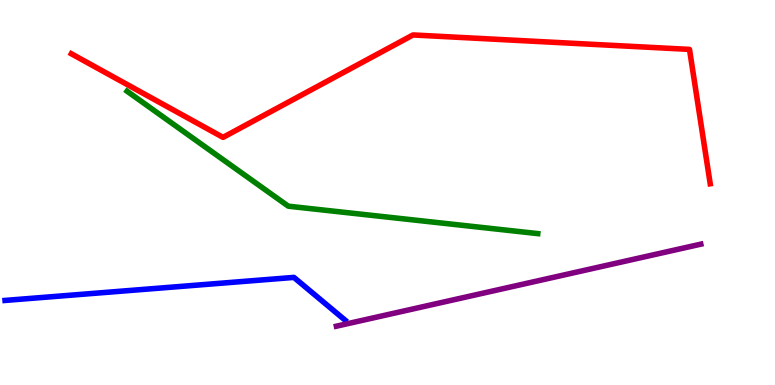[{'lines': ['blue', 'red'], 'intersections': []}, {'lines': ['green', 'red'], 'intersections': []}, {'lines': ['purple', 'red'], 'intersections': []}, {'lines': ['blue', 'green'], 'intersections': []}, {'lines': ['blue', 'purple'], 'intersections': []}, {'lines': ['green', 'purple'], 'intersections': []}]